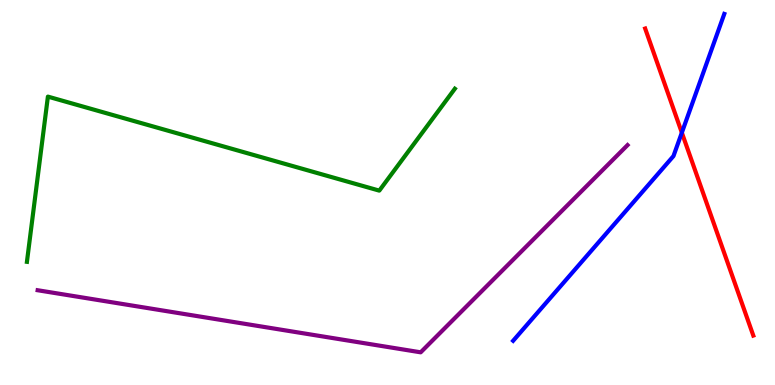[{'lines': ['blue', 'red'], 'intersections': [{'x': 8.8, 'y': 6.55}]}, {'lines': ['green', 'red'], 'intersections': []}, {'lines': ['purple', 'red'], 'intersections': []}, {'lines': ['blue', 'green'], 'intersections': []}, {'lines': ['blue', 'purple'], 'intersections': []}, {'lines': ['green', 'purple'], 'intersections': []}]